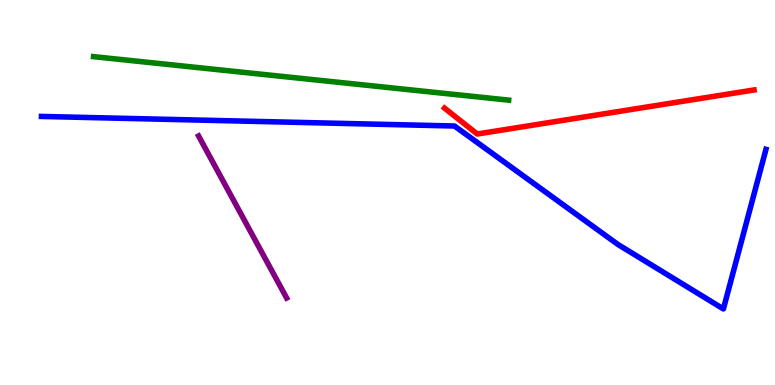[{'lines': ['blue', 'red'], 'intersections': []}, {'lines': ['green', 'red'], 'intersections': []}, {'lines': ['purple', 'red'], 'intersections': []}, {'lines': ['blue', 'green'], 'intersections': []}, {'lines': ['blue', 'purple'], 'intersections': []}, {'lines': ['green', 'purple'], 'intersections': []}]